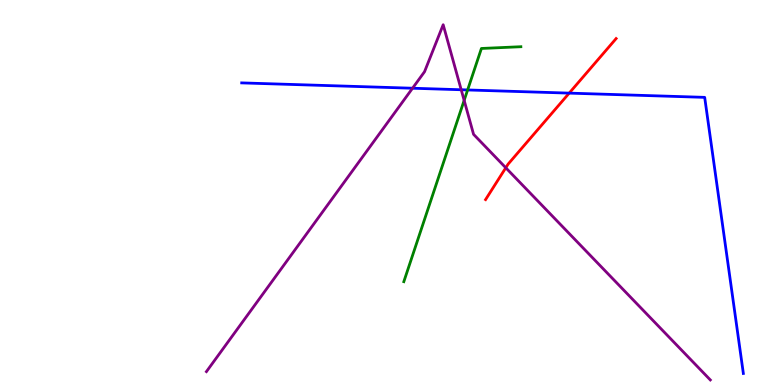[{'lines': ['blue', 'red'], 'intersections': [{'x': 7.34, 'y': 7.58}]}, {'lines': ['green', 'red'], 'intersections': []}, {'lines': ['purple', 'red'], 'intersections': [{'x': 6.53, 'y': 5.64}]}, {'lines': ['blue', 'green'], 'intersections': [{'x': 6.03, 'y': 7.66}]}, {'lines': ['blue', 'purple'], 'intersections': [{'x': 5.32, 'y': 7.71}, {'x': 5.95, 'y': 7.67}]}, {'lines': ['green', 'purple'], 'intersections': [{'x': 5.99, 'y': 7.39}]}]